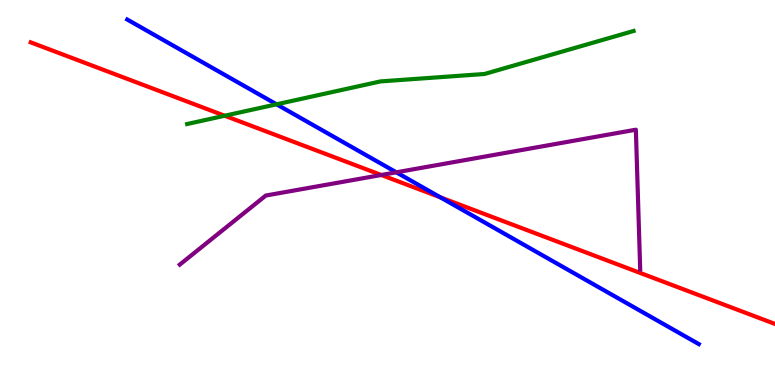[{'lines': ['blue', 'red'], 'intersections': [{'x': 5.68, 'y': 4.87}]}, {'lines': ['green', 'red'], 'intersections': [{'x': 2.9, 'y': 6.99}]}, {'lines': ['purple', 'red'], 'intersections': [{'x': 4.92, 'y': 5.45}]}, {'lines': ['blue', 'green'], 'intersections': [{'x': 3.57, 'y': 7.29}]}, {'lines': ['blue', 'purple'], 'intersections': [{'x': 5.11, 'y': 5.52}]}, {'lines': ['green', 'purple'], 'intersections': []}]